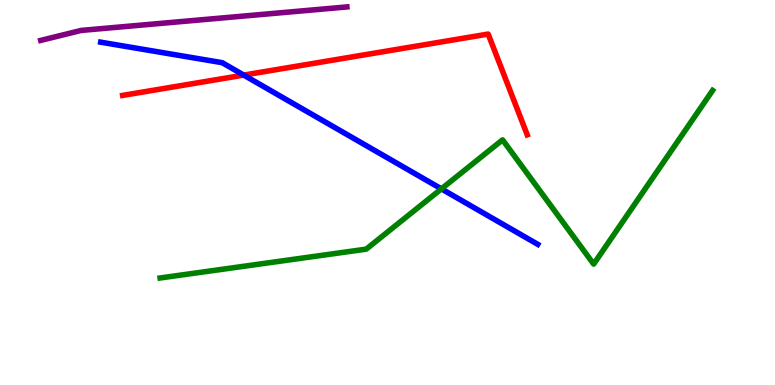[{'lines': ['blue', 'red'], 'intersections': [{'x': 3.14, 'y': 8.05}]}, {'lines': ['green', 'red'], 'intersections': []}, {'lines': ['purple', 'red'], 'intersections': []}, {'lines': ['blue', 'green'], 'intersections': [{'x': 5.7, 'y': 5.09}]}, {'lines': ['blue', 'purple'], 'intersections': []}, {'lines': ['green', 'purple'], 'intersections': []}]